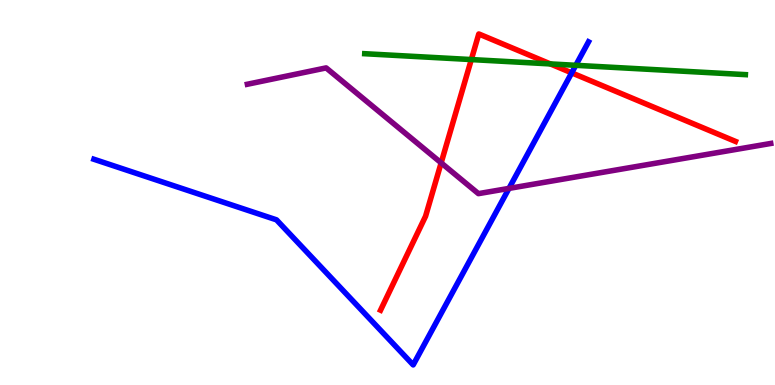[{'lines': ['blue', 'red'], 'intersections': [{'x': 7.38, 'y': 8.11}]}, {'lines': ['green', 'red'], 'intersections': [{'x': 6.08, 'y': 8.45}, {'x': 7.1, 'y': 8.34}]}, {'lines': ['purple', 'red'], 'intersections': [{'x': 5.69, 'y': 5.77}]}, {'lines': ['blue', 'green'], 'intersections': [{'x': 7.43, 'y': 8.3}]}, {'lines': ['blue', 'purple'], 'intersections': [{'x': 6.57, 'y': 5.11}]}, {'lines': ['green', 'purple'], 'intersections': []}]